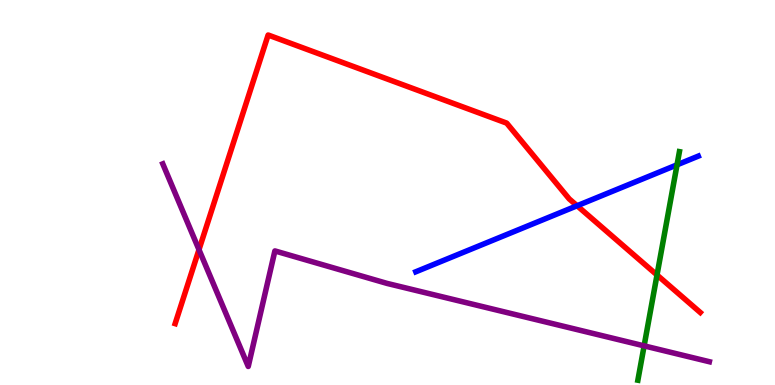[{'lines': ['blue', 'red'], 'intersections': [{'x': 7.45, 'y': 4.66}]}, {'lines': ['green', 'red'], 'intersections': [{'x': 8.48, 'y': 2.86}]}, {'lines': ['purple', 'red'], 'intersections': [{'x': 2.57, 'y': 3.52}]}, {'lines': ['blue', 'green'], 'intersections': [{'x': 8.74, 'y': 5.72}]}, {'lines': ['blue', 'purple'], 'intersections': []}, {'lines': ['green', 'purple'], 'intersections': [{'x': 8.31, 'y': 1.02}]}]